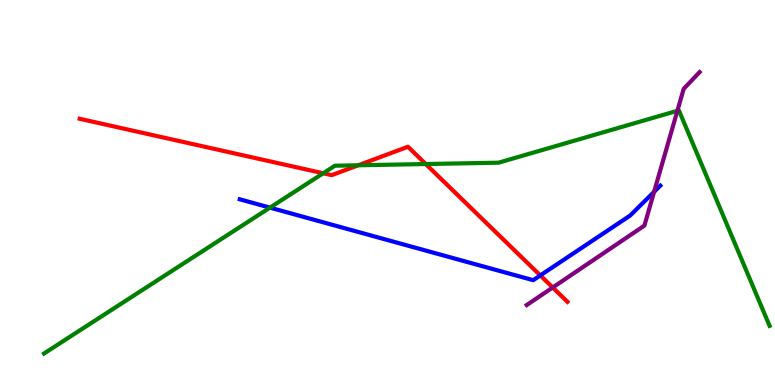[{'lines': ['blue', 'red'], 'intersections': [{'x': 6.97, 'y': 2.85}]}, {'lines': ['green', 'red'], 'intersections': [{'x': 4.17, 'y': 5.5}, {'x': 4.62, 'y': 5.71}, {'x': 5.49, 'y': 5.74}]}, {'lines': ['purple', 'red'], 'intersections': [{'x': 7.13, 'y': 2.53}]}, {'lines': ['blue', 'green'], 'intersections': [{'x': 3.48, 'y': 4.61}]}, {'lines': ['blue', 'purple'], 'intersections': [{'x': 8.44, 'y': 5.02}]}, {'lines': ['green', 'purple'], 'intersections': [{'x': 8.74, 'y': 7.12}]}]